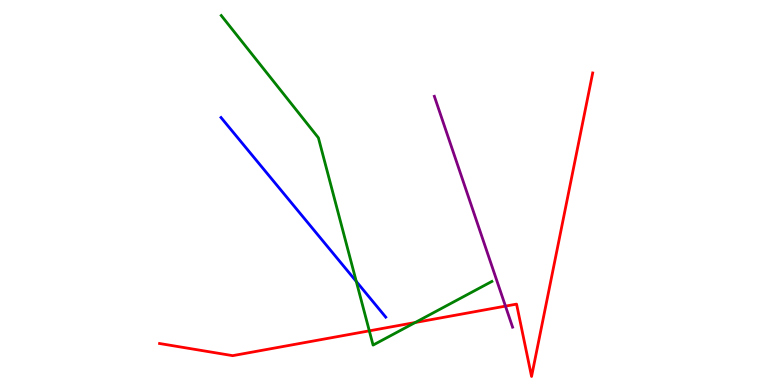[{'lines': ['blue', 'red'], 'intersections': []}, {'lines': ['green', 'red'], 'intersections': [{'x': 4.77, 'y': 1.41}, {'x': 5.36, 'y': 1.62}]}, {'lines': ['purple', 'red'], 'intersections': [{'x': 6.52, 'y': 2.05}]}, {'lines': ['blue', 'green'], 'intersections': [{'x': 4.6, 'y': 2.69}]}, {'lines': ['blue', 'purple'], 'intersections': []}, {'lines': ['green', 'purple'], 'intersections': []}]